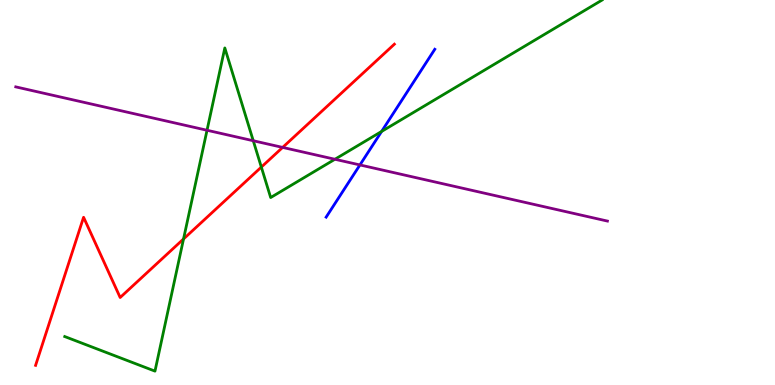[{'lines': ['blue', 'red'], 'intersections': []}, {'lines': ['green', 'red'], 'intersections': [{'x': 2.37, 'y': 3.79}, {'x': 3.37, 'y': 5.66}]}, {'lines': ['purple', 'red'], 'intersections': [{'x': 3.65, 'y': 6.17}]}, {'lines': ['blue', 'green'], 'intersections': [{'x': 4.92, 'y': 6.59}]}, {'lines': ['blue', 'purple'], 'intersections': [{'x': 4.64, 'y': 5.72}]}, {'lines': ['green', 'purple'], 'intersections': [{'x': 2.67, 'y': 6.62}, {'x': 3.27, 'y': 6.34}, {'x': 4.32, 'y': 5.86}]}]